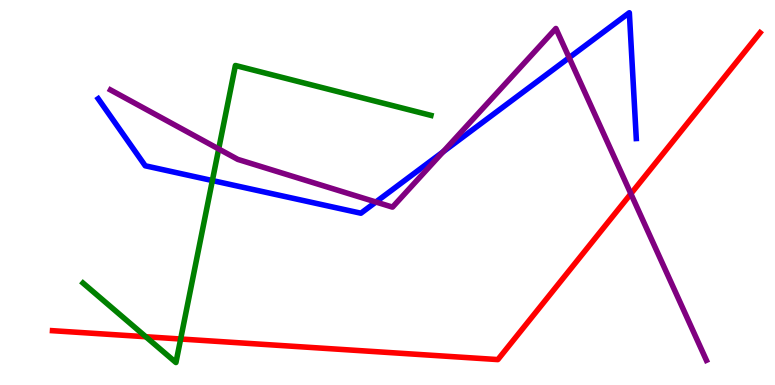[{'lines': ['blue', 'red'], 'intersections': []}, {'lines': ['green', 'red'], 'intersections': [{'x': 1.88, 'y': 1.25}, {'x': 2.33, 'y': 1.19}]}, {'lines': ['purple', 'red'], 'intersections': [{'x': 8.14, 'y': 4.97}]}, {'lines': ['blue', 'green'], 'intersections': [{'x': 2.74, 'y': 5.31}]}, {'lines': ['blue', 'purple'], 'intersections': [{'x': 4.85, 'y': 4.75}, {'x': 5.72, 'y': 6.06}, {'x': 7.34, 'y': 8.5}]}, {'lines': ['green', 'purple'], 'intersections': [{'x': 2.82, 'y': 6.13}]}]